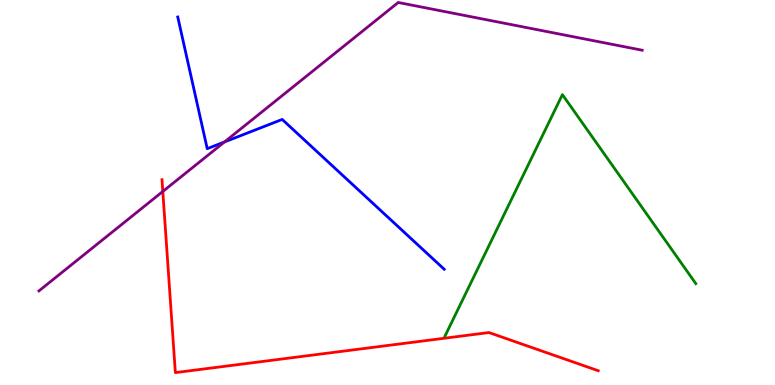[{'lines': ['blue', 'red'], 'intersections': []}, {'lines': ['green', 'red'], 'intersections': []}, {'lines': ['purple', 'red'], 'intersections': [{'x': 2.1, 'y': 5.03}]}, {'lines': ['blue', 'green'], 'intersections': []}, {'lines': ['blue', 'purple'], 'intersections': [{'x': 2.9, 'y': 6.31}]}, {'lines': ['green', 'purple'], 'intersections': []}]